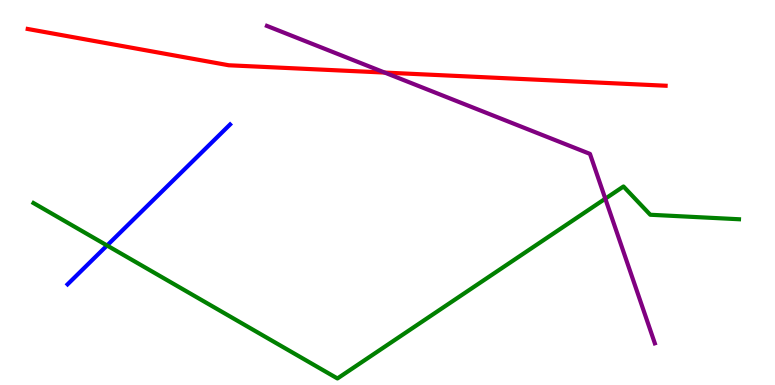[{'lines': ['blue', 'red'], 'intersections': []}, {'lines': ['green', 'red'], 'intersections': []}, {'lines': ['purple', 'red'], 'intersections': [{'x': 4.96, 'y': 8.12}]}, {'lines': ['blue', 'green'], 'intersections': [{'x': 1.38, 'y': 3.62}]}, {'lines': ['blue', 'purple'], 'intersections': []}, {'lines': ['green', 'purple'], 'intersections': [{'x': 7.81, 'y': 4.84}]}]